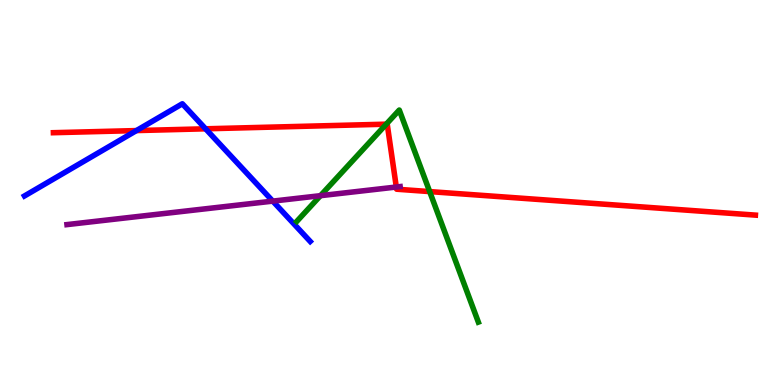[{'lines': ['blue', 'red'], 'intersections': [{'x': 1.76, 'y': 6.61}, {'x': 2.65, 'y': 6.65}]}, {'lines': ['green', 'red'], 'intersections': [{'x': 4.98, 'y': 6.77}, {'x': 5.54, 'y': 5.02}]}, {'lines': ['purple', 'red'], 'intersections': [{'x': 5.11, 'y': 5.14}]}, {'lines': ['blue', 'green'], 'intersections': []}, {'lines': ['blue', 'purple'], 'intersections': [{'x': 3.52, 'y': 4.78}]}, {'lines': ['green', 'purple'], 'intersections': [{'x': 4.13, 'y': 4.92}]}]